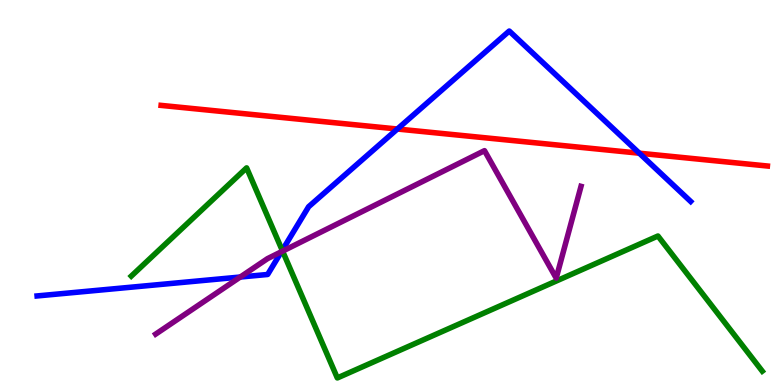[{'lines': ['blue', 'red'], 'intersections': [{'x': 5.13, 'y': 6.65}, {'x': 8.25, 'y': 6.02}]}, {'lines': ['green', 'red'], 'intersections': []}, {'lines': ['purple', 'red'], 'intersections': []}, {'lines': ['blue', 'green'], 'intersections': [{'x': 3.64, 'y': 3.5}]}, {'lines': ['blue', 'purple'], 'intersections': [{'x': 3.1, 'y': 2.8}, {'x': 3.63, 'y': 3.46}]}, {'lines': ['green', 'purple'], 'intersections': [{'x': 3.65, 'y': 3.48}]}]